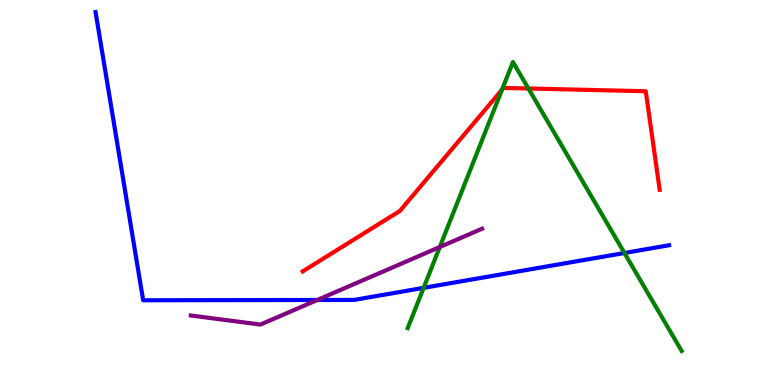[{'lines': ['blue', 'red'], 'intersections': []}, {'lines': ['green', 'red'], 'intersections': [{'x': 6.48, 'y': 7.67}, {'x': 6.82, 'y': 7.7}]}, {'lines': ['purple', 'red'], 'intersections': []}, {'lines': ['blue', 'green'], 'intersections': [{'x': 5.47, 'y': 2.52}, {'x': 8.06, 'y': 3.43}]}, {'lines': ['blue', 'purple'], 'intersections': [{'x': 4.09, 'y': 2.21}]}, {'lines': ['green', 'purple'], 'intersections': [{'x': 5.67, 'y': 3.58}]}]